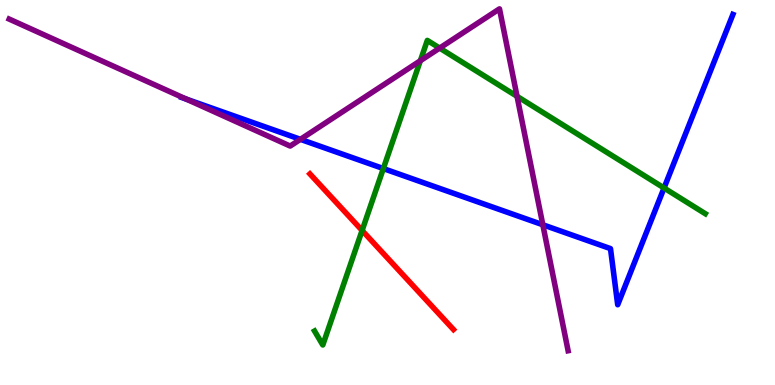[{'lines': ['blue', 'red'], 'intersections': []}, {'lines': ['green', 'red'], 'intersections': [{'x': 4.67, 'y': 4.01}]}, {'lines': ['purple', 'red'], 'intersections': []}, {'lines': ['blue', 'green'], 'intersections': [{'x': 4.95, 'y': 5.62}, {'x': 8.57, 'y': 5.12}]}, {'lines': ['blue', 'purple'], 'intersections': [{'x': 2.4, 'y': 7.43}, {'x': 3.88, 'y': 6.38}, {'x': 7.0, 'y': 4.16}]}, {'lines': ['green', 'purple'], 'intersections': [{'x': 5.42, 'y': 8.42}, {'x': 5.67, 'y': 8.75}, {'x': 6.67, 'y': 7.5}]}]